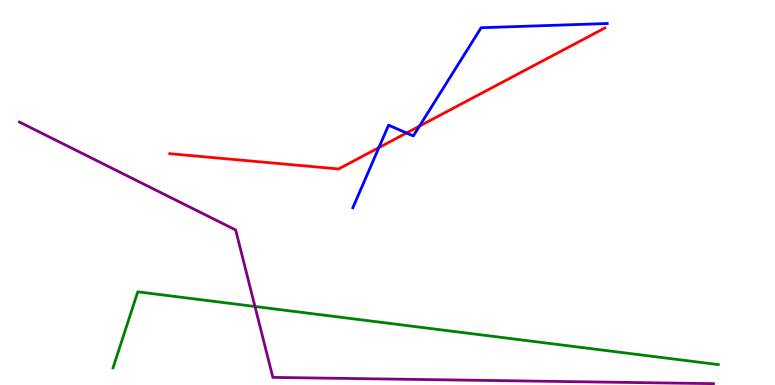[{'lines': ['blue', 'red'], 'intersections': [{'x': 4.89, 'y': 6.17}, {'x': 5.25, 'y': 6.55}, {'x': 5.41, 'y': 6.72}]}, {'lines': ['green', 'red'], 'intersections': []}, {'lines': ['purple', 'red'], 'intersections': []}, {'lines': ['blue', 'green'], 'intersections': []}, {'lines': ['blue', 'purple'], 'intersections': []}, {'lines': ['green', 'purple'], 'intersections': [{'x': 3.29, 'y': 2.04}]}]